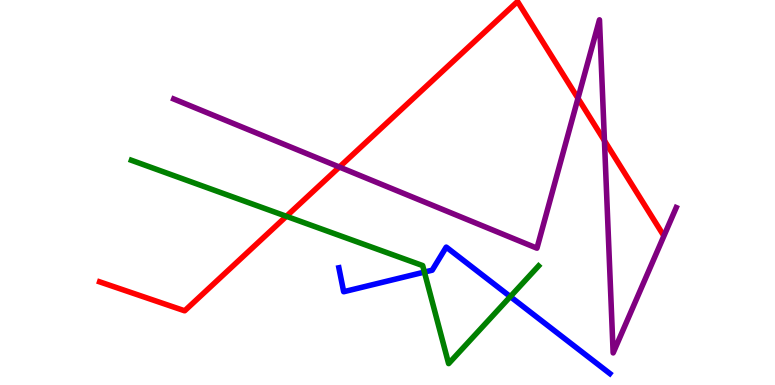[{'lines': ['blue', 'red'], 'intersections': []}, {'lines': ['green', 'red'], 'intersections': [{'x': 3.7, 'y': 4.38}]}, {'lines': ['purple', 'red'], 'intersections': [{'x': 4.38, 'y': 5.66}, {'x': 7.46, 'y': 7.45}, {'x': 7.8, 'y': 6.35}]}, {'lines': ['blue', 'green'], 'intersections': [{'x': 5.48, 'y': 2.93}, {'x': 6.58, 'y': 2.3}]}, {'lines': ['blue', 'purple'], 'intersections': []}, {'lines': ['green', 'purple'], 'intersections': []}]